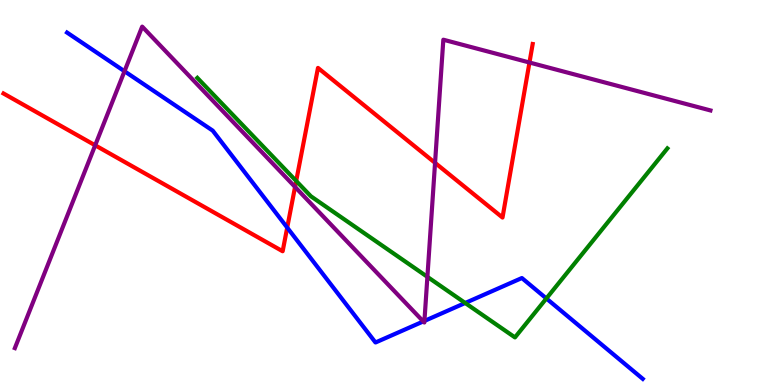[{'lines': ['blue', 'red'], 'intersections': [{'x': 3.71, 'y': 4.09}]}, {'lines': ['green', 'red'], 'intersections': [{'x': 3.82, 'y': 5.3}]}, {'lines': ['purple', 'red'], 'intersections': [{'x': 1.23, 'y': 6.23}, {'x': 3.81, 'y': 5.14}, {'x': 5.61, 'y': 5.77}, {'x': 6.83, 'y': 8.38}]}, {'lines': ['blue', 'green'], 'intersections': [{'x': 6.0, 'y': 2.13}, {'x': 7.05, 'y': 2.25}]}, {'lines': ['blue', 'purple'], 'intersections': [{'x': 1.61, 'y': 8.15}, {'x': 5.46, 'y': 1.65}, {'x': 5.48, 'y': 1.66}]}, {'lines': ['green', 'purple'], 'intersections': [{'x': 5.51, 'y': 2.81}]}]